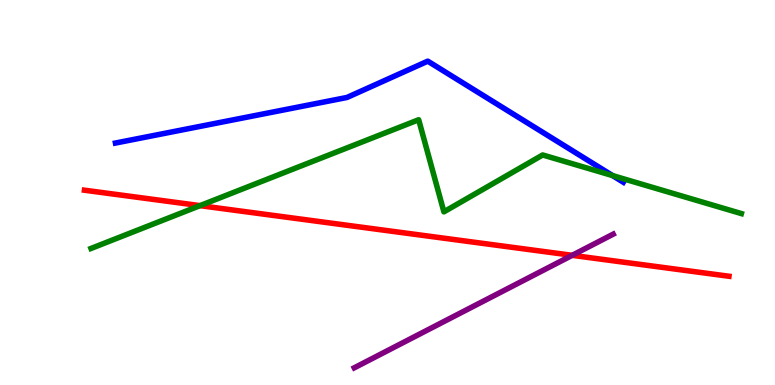[{'lines': ['blue', 'red'], 'intersections': []}, {'lines': ['green', 'red'], 'intersections': [{'x': 2.58, 'y': 4.66}]}, {'lines': ['purple', 'red'], 'intersections': [{'x': 7.38, 'y': 3.37}]}, {'lines': ['blue', 'green'], 'intersections': [{'x': 7.9, 'y': 5.44}]}, {'lines': ['blue', 'purple'], 'intersections': []}, {'lines': ['green', 'purple'], 'intersections': []}]